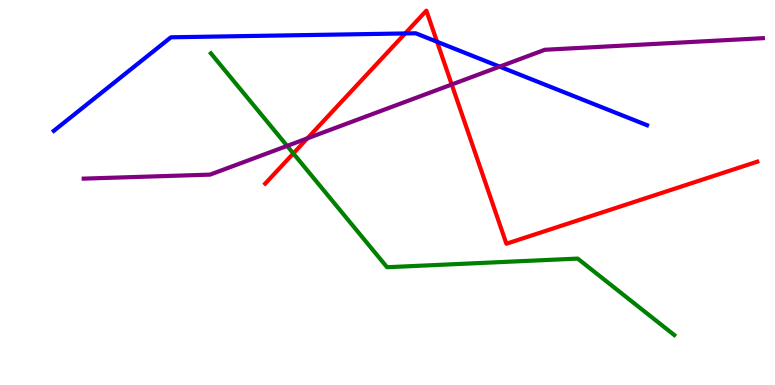[{'lines': ['blue', 'red'], 'intersections': [{'x': 5.23, 'y': 9.13}, {'x': 5.64, 'y': 8.92}]}, {'lines': ['green', 'red'], 'intersections': [{'x': 3.79, 'y': 6.01}]}, {'lines': ['purple', 'red'], 'intersections': [{'x': 3.97, 'y': 6.41}, {'x': 5.83, 'y': 7.8}]}, {'lines': ['blue', 'green'], 'intersections': []}, {'lines': ['blue', 'purple'], 'intersections': [{'x': 6.45, 'y': 8.27}]}, {'lines': ['green', 'purple'], 'intersections': [{'x': 3.7, 'y': 6.21}]}]